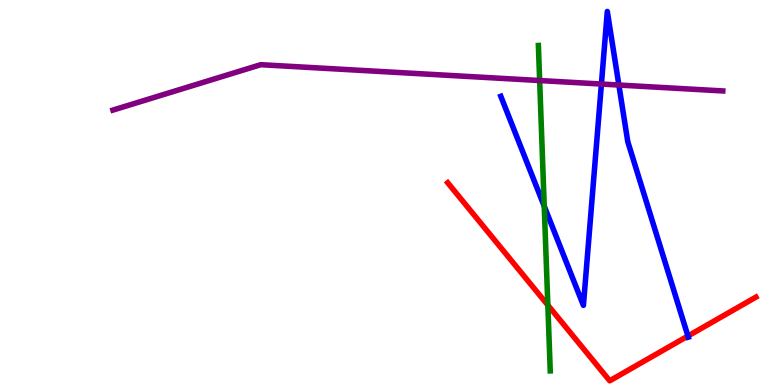[{'lines': ['blue', 'red'], 'intersections': [{'x': 8.88, 'y': 1.27}]}, {'lines': ['green', 'red'], 'intersections': [{'x': 7.07, 'y': 2.07}]}, {'lines': ['purple', 'red'], 'intersections': []}, {'lines': ['blue', 'green'], 'intersections': [{'x': 7.02, 'y': 4.64}]}, {'lines': ['blue', 'purple'], 'intersections': [{'x': 7.76, 'y': 7.82}, {'x': 7.99, 'y': 7.79}]}, {'lines': ['green', 'purple'], 'intersections': [{'x': 6.96, 'y': 7.91}]}]